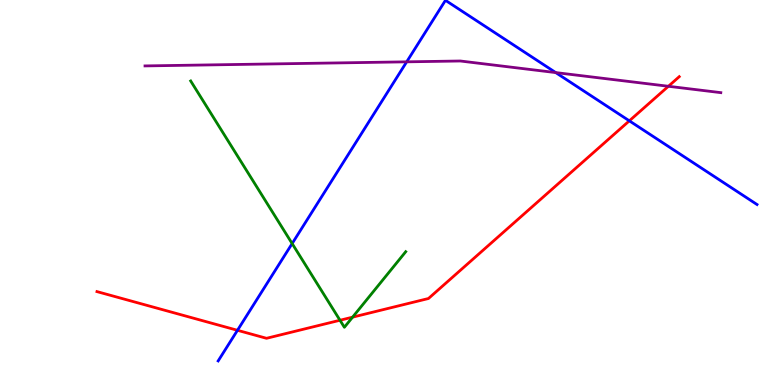[{'lines': ['blue', 'red'], 'intersections': [{'x': 3.06, 'y': 1.42}, {'x': 8.12, 'y': 6.86}]}, {'lines': ['green', 'red'], 'intersections': [{'x': 4.39, 'y': 1.68}, {'x': 4.55, 'y': 1.76}]}, {'lines': ['purple', 'red'], 'intersections': [{'x': 8.62, 'y': 7.76}]}, {'lines': ['blue', 'green'], 'intersections': [{'x': 3.77, 'y': 3.67}]}, {'lines': ['blue', 'purple'], 'intersections': [{'x': 5.25, 'y': 8.39}, {'x': 7.17, 'y': 8.11}]}, {'lines': ['green', 'purple'], 'intersections': []}]